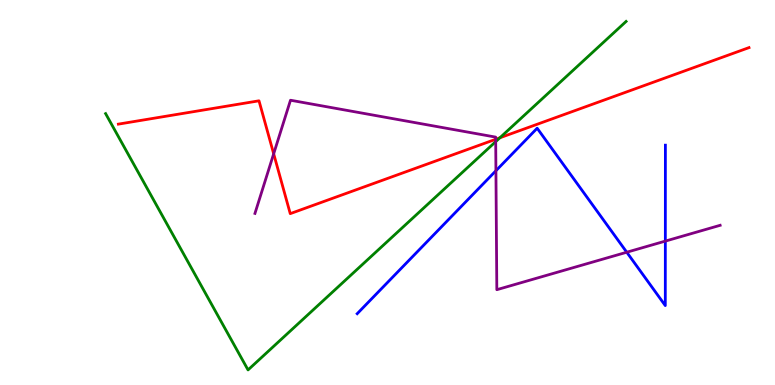[{'lines': ['blue', 'red'], 'intersections': []}, {'lines': ['green', 'red'], 'intersections': [{'x': 6.45, 'y': 6.42}]}, {'lines': ['purple', 'red'], 'intersections': [{'x': 3.53, 'y': 6.01}, {'x': 6.4, 'y': 6.38}]}, {'lines': ['blue', 'green'], 'intersections': []}, {'lines': ['blue', 'purple'], 'intersections': [{'x': 6.4, 'y': 5.57}, {'x': 8.09, 'y': 3.45}, {'x': 8.58, 'y': 3.74}]}, {'lines': ['green', 'purple'], 'intersections': [{'x': 6.4, 'y': 6.32}]}]